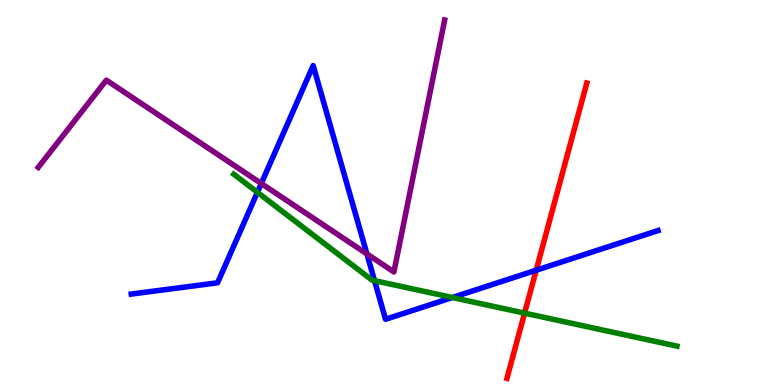[{'lines': ['blue', 'red'], 'intersections': [{'x': 6.92, 'y': 2.98}]}, {'lines': ['green', 'red'], 'intersections': [{'x': 6.77, 'y': 1.87}]}, {'lines': ['purple', 'red'], 'intersections': []}, {'lines': ['blue', 'green'], 'intersections': [{'x': 3.32, 'y': 5.01}, {'x': 4.83, 'y': 2.71}, {'x': 5.84, 'y': 2.27}]}, {'lines': ['blue', 'purple'], 'intersections': [{'x': 3.37, 'y': 5.23}, {'x': 4.73, 'y': 3.4}]}, {'lines': ['green', 'purple'], 'intersections': []}]